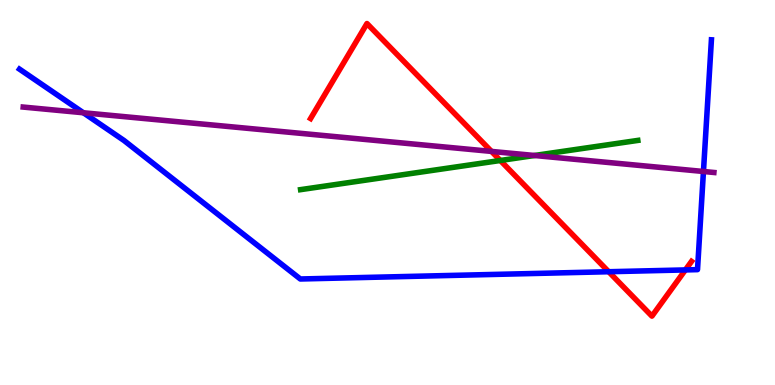[{'lines': ['blue', 'red'], 'intersections': [{'x': 7.85, 'y': 2.94}, {'x': 8.84, 'y': 2.99}]}, {'lines': ['green', 'red'], 'intersections': [{'x': 6.46, 'y': 5.83}]}, {'lines': ['purple', 'red'], 'intersections': [{'x': 6.34, 'y': 6.07}]}, {'lines': ['blue', 'green'], 'intersections': []}, {'lines': ['blue', 'purple'], 'intersections': [{'x': 1.08, 'y': 7.07}, {'x': 9.08, 'y': 5.55}]}, {'lines': ['green', 'purple'], 'intersections': [{'x': 6.9, 'y': 5.96}]}]